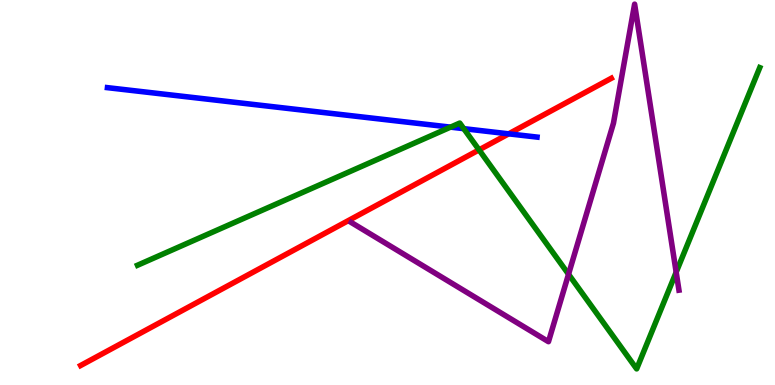[{'lines': ['blue', 'red'], 'intersections': [{'x': 6.56, 'y': 6.52}]}, {'lines': ['green', 'red'], 'intersections': [{'x': 6.18, 'y': 6.11}]}, {'lines': ['purple', 'red'], 'intersections': []}, {'lines': ['blue', 'green'], 'intersections': [{'x': 5.81, 'y': 6.7}, {'x': 5.98, 'y': 6.66}]}, {'lines': ['blue', 'purple'], 'intersections': []}, {'lines': ['green', 'purple'], 'intersections': [{'x': 7.34, 'y': 2.88}, {'x': 8.72, 'y': 2.93}]}]